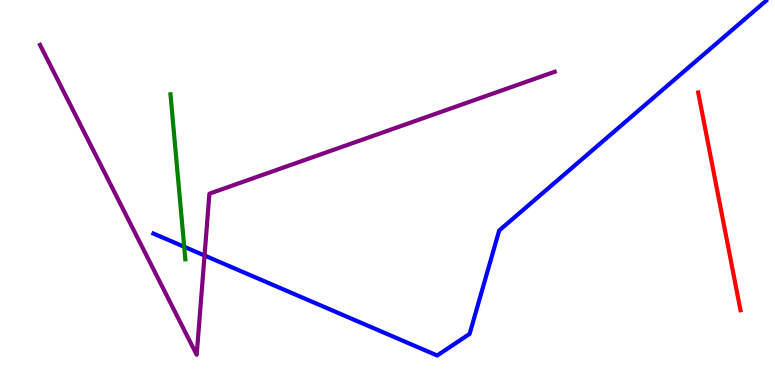[{'lines': ['blue', 'red'], 'intersections': []}, {'lines': ['green', 'red'], 'intersections': []}, {'lines': ['purple', 'red'], 'intersections': []}, {'lines': ['blue', 'green'], 'intersections': [{'x': 2.38, 'y': 3.59}]}, {'lines': ['blue', 'purple'], 'intersections': [{'x': 2.64, 'y': 3.36}]}, {'lines': ['green', 'purple'], 'intersections': []}]